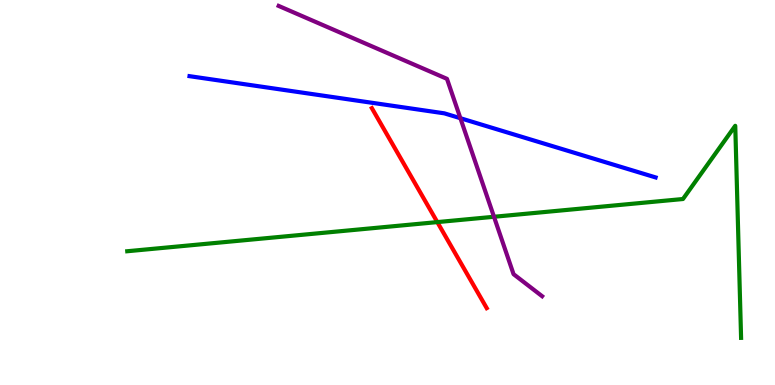[{'lines': ['blue', 'red'], 'intersections': []}, {'lines': ['green', 'red'], 'intersections': [{'x': 5.64, 'y': 4.23}]}, {'lines': ['purple', 'red'], 'intersections': []}, {'lines': ['blue', 'green'], 'intersections': []}, {'lines': ['blue', 'purple'], 'intersections': [{'x': 5.94, 'y': 6.93}]}, {'lines': ['green', 'purple'], 'intersections': [{'x': 6.37, 'y': 4.37}]}]